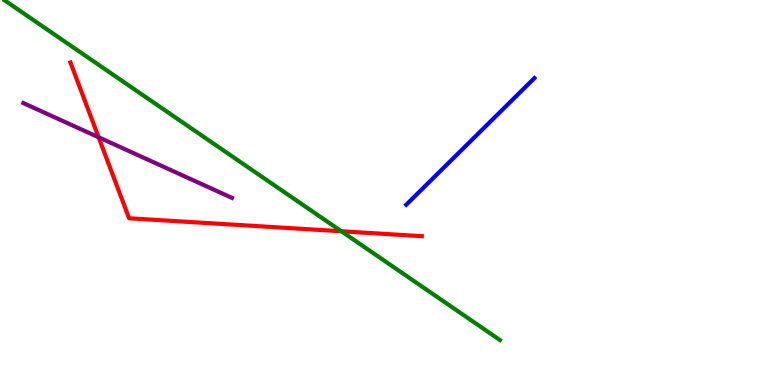[{'lines': ['blue', 'red'], 'intersections': []}, {'lines': ['green', 'red'], 'intersections': [{'x': 4.4, 'y': 3.99}]}, {'lines': ['purple', 'red'], 'intersections': [{'x': 1.27, 'y': 6.43}]}, {'lines': ['blue', 'green'], 'intersections': []}, {'lines': ['blue', 'purple'], 'intersections': []}, {'lines': ['green', 'purple'], 'intersections': []}]